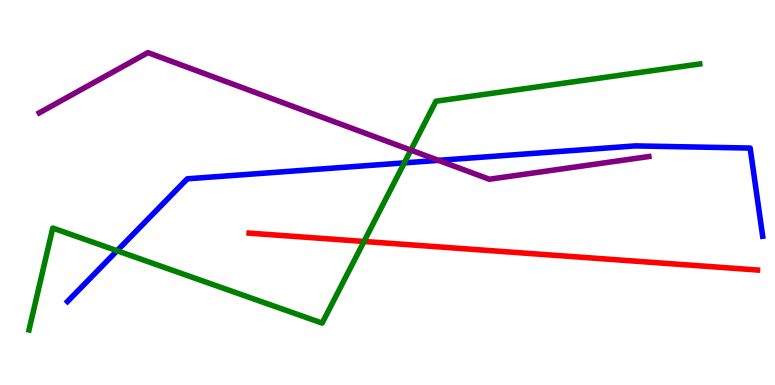[{'lines': ['blue', 'red'], 'intersections': []}, {'lines': ['green', 'red'], 'intersections': [{'x': 4.7, 'y': 3.73}]}, {'lines': ['purple', 'red'], 'intersections': []}, {'lines': ['blue', 'green'], 'intersections': [{'x': 1.51, 'y': 3.49}, {'x': 5.22, 'y': 5.77}]}, {'lines': ['blue', 'purple'], 'intersections': [{'x': 5.66, 'y': 5.83}]}, {'lines': ['green', 'purple'], 'intersections': [{'x': 5.3, 'y': 6.1}]}]